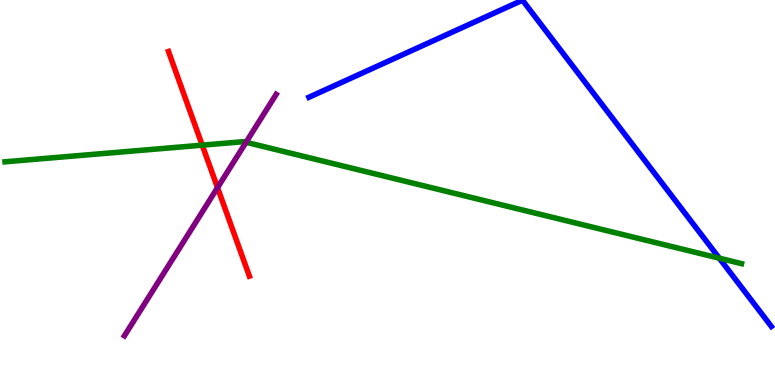[{'lines': ['blue', 'red'], 'intersections': []}, {'lines': ['green', 'red'], 'intersections': [{'x': 2.61, 'y': 6.23}]}, {'lines': ['purple', 'red'], 'intersections': [{'x': 2.81, 'y': 5.13}]}, {'lines': ['blue', 'green'], 'intersections': [{'x': 9.28, 'y': 3.29}]}, {'lines': ['blue', 'purple'], 'intersections': []}, {'lines': ['green', 'purple'], 'intersections': [{'x': 3.17, 'y': 6.3}]}]